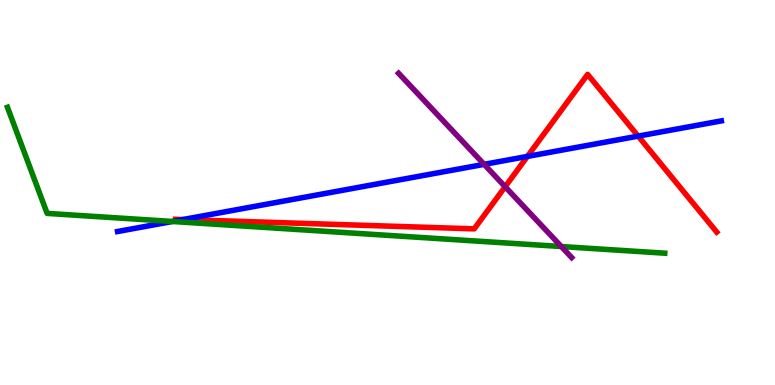[{'lines': ['blue', 'red'], 'intersections': [{'x': 2.36, 'y': 4.3}, {'x': 6.81, 'y': 5.94}, {'x': 8.23, 'y': 6.46}]}, {'lines': ['green', 'red'], 'intersections': []}, {'lines': ['purple', 'red'], 'intersections': [{'x': 6.52, 'y': 5.15}]}, {'lines': ['blue', 'green'], 'intersections': [{'x': 2.22, 'y': 4.25}]}, {'lines': ['blue', 'purple'], 'intersections': [{'x': 6.25, 'y': 5.73}]}, {'lines': ['green', 'purple'], 'intersections': [{'x': 7.24, 'y': 3.6}]}]